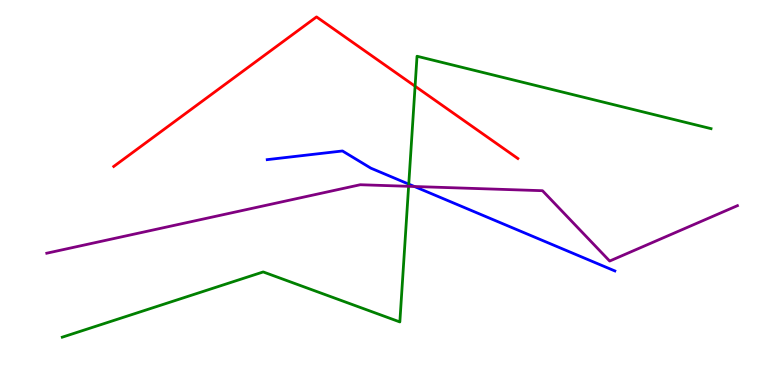[{'lines': ['blue', 'red'], 'intersections': []}, {'lines': ['green', 'red'], 'intersections': [{'x': 5.36, 'y': 7.76}]}, {'lines': ['purple', 'red'], 'intersections': []}, {'lines': ['blue', 'green'], 'intersections': [{'x': 5.27, 'y': 5.22}]}, {'lines': ['blue', 'purple'], 'intersections': [{'x': 5.35, 'y': 5.16}]}, {'lines': ['green', 'purple'], 'intersections': [{'x': 5.27, 'y': 5.16}]}]